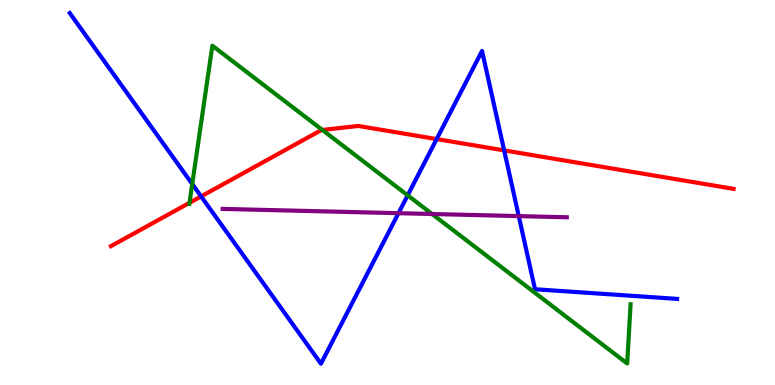[{'lines': ['blue', 'red'], 'intersections': [{'x': 2.59, 'y': 4.9}, {'x': 5.63, 'y': 6.39}, {'x': 6.51, 'y': 6.09}]}, {'lines': ['green', 'red'], 'intersections': [{'x': 2.45, 'y': 4.73}, {'x': 4.16, 'y': 6.62}]}, {'lines': ['purple', 'red'], 'intersections': []}, {'lines': ['blue', 'green'], 'intersections': [{'x': 2.48, 'y': 5.22}, {'x': 5.26, 'y': 4.93}]}, {'lines': ['blue', 'purple'], 'intersections': [{'x': 5.14, 'y': 4.46}, {'x': 6.69, 'y': 4.39}]}, {'lines': ['green', 'purple'], 'intersections': [{'x': 5.58, 'y': 4.44}]}]